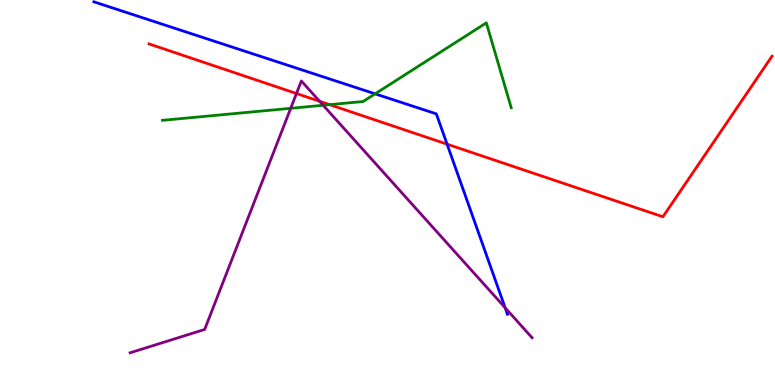[{'lines': ['blue', 'red'], 'intersections': [{'x': 5.77, 'y': 6.26}]}, {'lines': ['green', 'red'], 'intersections': [{'x': 4.25, 'y': 7.28}]}, {'lines': ['purple', 'red'], 'intersections': [{'x': 3.83, 'y': 7.57}, {'x': 4.12, 'y': 7.37}]}, {'lines': ['blue', 'green'], 'intersections': [{'x': 4.84, 'y': 7.56}]}, {'lines': ['blue', 'purple'], 'intersections': [{'x': 6.52, 'y': 2.01}]}, {'lines': ['green', 'purple'], 'intersections': [{'x': 3.75, 'y': 7.19}, {'x': 4.17, 'y': 7.27}]}]